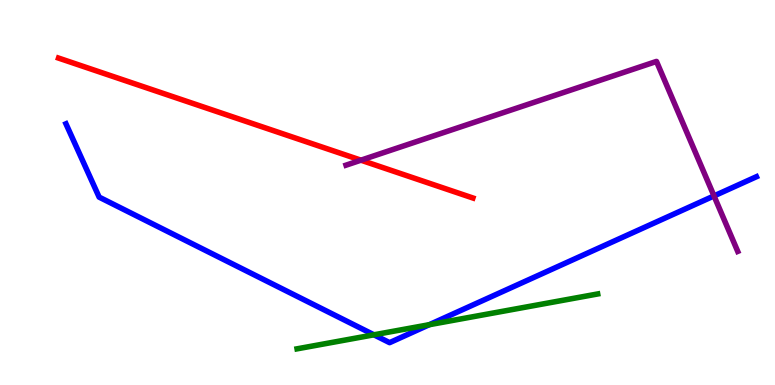[{'lines': ['blue', 'red'], 'intersections': []}, {'lines': ['green', 'red'], 'intersections': []}, {'lines': ['purple', 'red'], 'intersections': [{'x': 4.66, 'y': 5.84}]}, {'lines': ['blue', 'green'], 'intersections': [{'x': 4.82, 'y': 1.3}, {'x': 5.54, 'y': 1.57}]}, {'lines': ['blue', 'purple'], 'intersections': [{'x': 9.21, 'y': 4.91}]}, {'lines': ['green', 'purple'], 'intersections': []}]